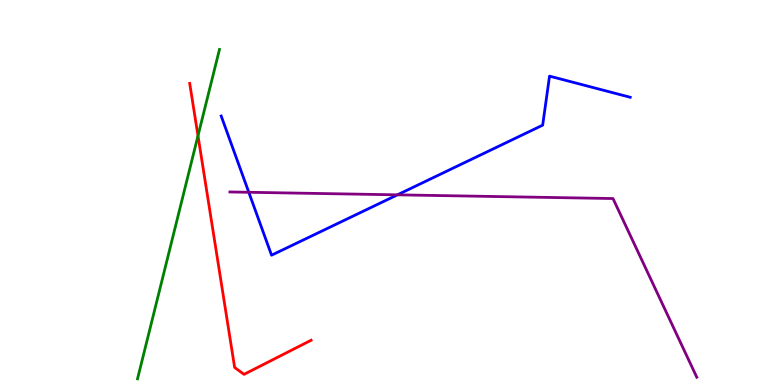[{'lines': ['blue', 'red'], 'intersections': []}, {'lines': ['green', 'red'], 'intersections': [{'x': 2.55, 'y': 6.47}]}, {'lines': ['purple', 'red'], 'intersections': []}, {'lines': ['blue', 'green'], 'intersections': []}, {'lines': ['blue', 'purple'], 'intersections': [{'x': 3.21, 'y': 5.01}, {'x': 5.13, 'y': 4.94}]}, {'lines': ['green', 'purple'], 'intersections': []}]